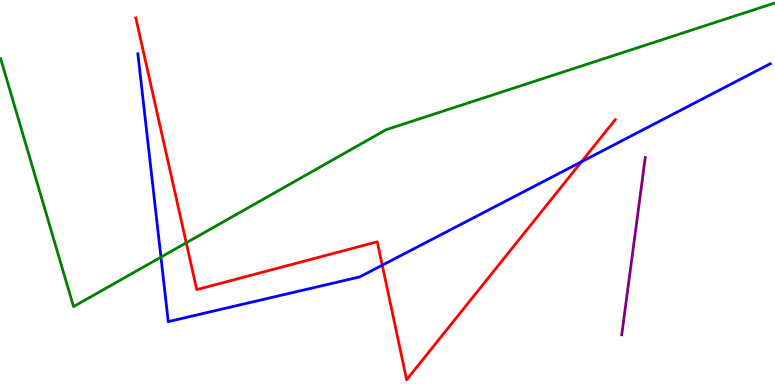[{'lines': ['blue', 'red'], 'intersections': [{'x': 4.93, 'y': 3.11}, {'x': 7.5, 'y': 5.8}]}, {'lines': ['green', 'red'], 'intersections': [{'x': 2.4, 'y': 3.69}]}, {'lines': ['purple', 'red'], 'intersections': []}, {'lines': ['blue', 'green'], 'intersections': [{'x': 2.08, 'y': 3.32}]}, {'lines': ['blue', 'purple'], 'intersections': []}, {'lines': ['green', 'purple'], 'intersections': []}]